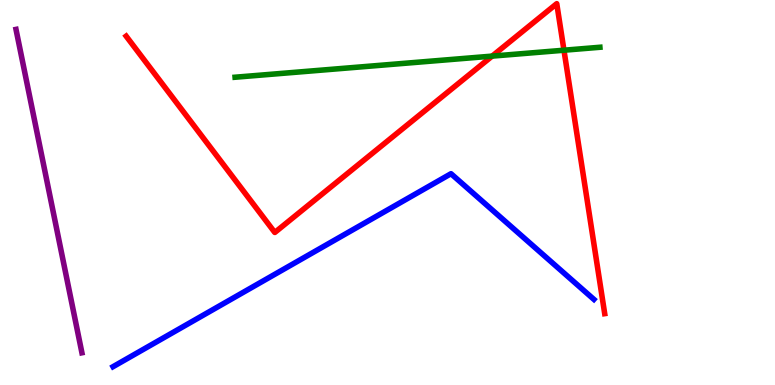[{'lines': ['blue', 'red'], 'intersections': []}, {'lines': ['green', 'red'], 'intersections': [{'x': 6.35, 'y': 8.54}, {'x': 7.28, 'y': 8.7}]}, {'lines': ['purple', 'red'], 'intersections': []}, {'lines': ['blue', 'green'], 'intersections': []}, {'lines': ['blue', 'purple'], 'intersections': []}, {'lines': ['green', 'purple'], 'intersections': []}]